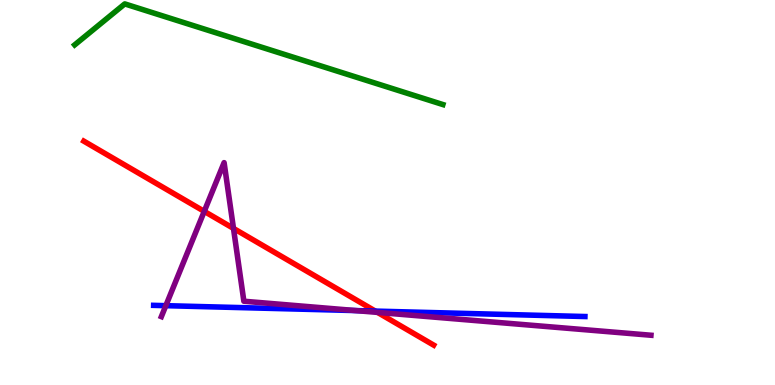[{'lines': ['blue', 'red'], 'intersections': [{'x': 4.84, 'y': 1.92}]}, {'lines': ['green', 'red'], 'intersections': []}, {'lines': ['purple', 'red'], 'intersections': [{'x': 2.64, 'y': 4.51}, {'x': 3.01, 'y': 4.07}, {'x': 4.87, 'y': 1.89}]}, {'lines': ['blue', 'green'], 'intersections': []}, {'lines': ['blue', 'purple'], 'intersections': [{'x': 2.14, 'y': 2.06}, {'x': 4.59, 'y': 1.93}]}, {'lines': ['green', 'purple'], 'intersections': []}]